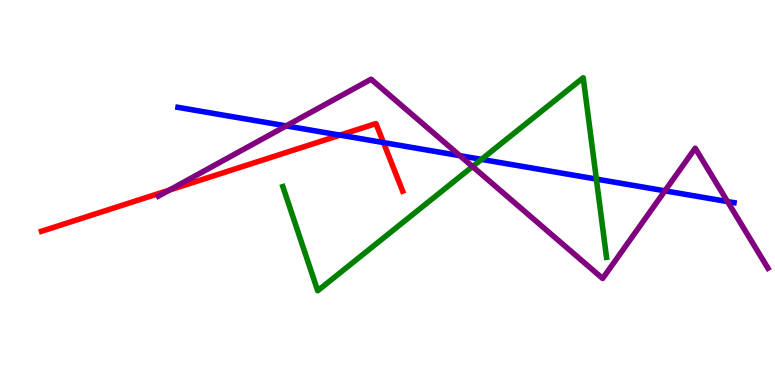[{'lines': ['blue', 'red'], 'intersections': [{'x': 4.39, 'y': 6.49}, {'x': 4.95, 'y': 6.3}]}, {'lines': ['green', 'red'], 'intersections': []}, {'lines': ['purple', 'red'], 'intersections': [{'x': 2.18, 'y': 5.06}]}, {'lines': ['blue', 'green'], 'intersections': [{'x': 6.21, 'y': 5.86}, {'x': 7.7, 'y': 5.35}]}, {'lines': ['blue', 'purple'], 'intersections': [{'x': 3.69, 'y': 6.73}, {'x': 5.93, 'y': 5.96}, {'x': 8.58, 'y': 5.04}, {'x': 9.39, 'y': 4.76}]}, {'lines': ['green', 'purple'], 'intersections': [{'x': 6.1, 'y': 5.67}]}]